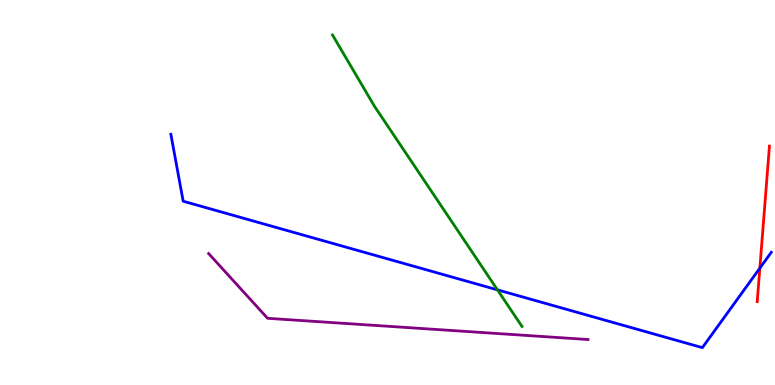[{'lines': ['blue', 'red'], 'intersections': [{'x': 9.8, 'y': 3.04}]}, {'lines': ['green', 'red'], 'intersections': []}, {'lines': ['purple', 'red'], 'intersections': []}, {'lines': ['blue', 'green'], 'intersections': [{'x': 6.42, 'y': 2.47}]}, {'lines': ['blue', 'purple'], 'intersections': []}, {'lines': ['green', 'purple'], 'intersections': []}]